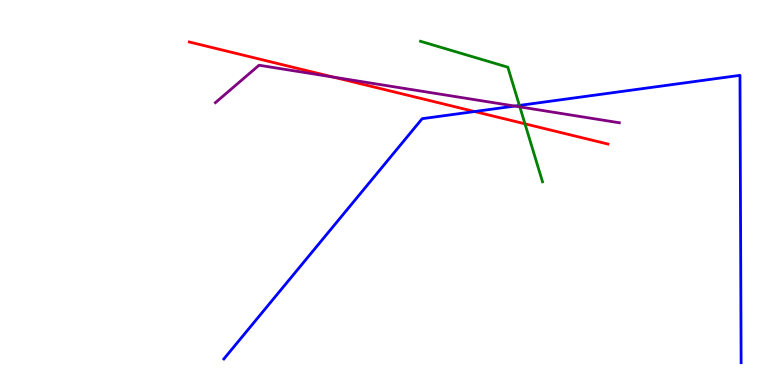[{'lines': ['blue', 'red'], 'intersections': [{'x': 6.12, 'y': 7.1}]}, {'lines': ['green', 'red'], 'intersections': [{'x': 6.77, 'y': 6.78}]}, {'lines': ['purple', 'red'], 'intersections': [{'x': 4.3, 'y': 8.0}]}, {'lines': ['blue', 'green'], 'intersections': [{'x': 6.7, 'y': 7.26}]}, {'lines': ['blue', 'purple'], 'intersections': [{'x': 6.64, 'y': 7.25}]}, {'lines': ['green', 'purple'], 'intersections': [{'x': 6.71, 'y': 7.22}]}]